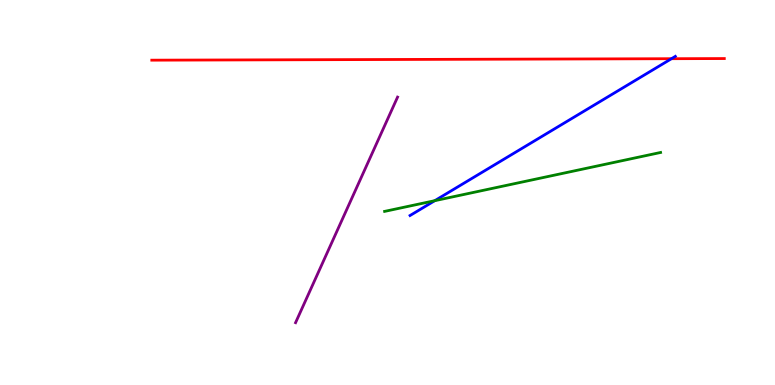[{'lines': ['blue', 'red'], 'intersections': [{'x': 8.66, 'y': 8.48}]}, {'lines': ['green', 'red'], 'intersections': []}, {'lines': ['purple', 'red'], 'intersections': []}, {'lines': ['blue', 'green'], 'intersections': [{'x': 5.61, 'y': 4.79}]}, {'lines': ['blue', 'purple'], 'intersections': []}, {'lines': ['green', 'purple'], 'intersections': []}]